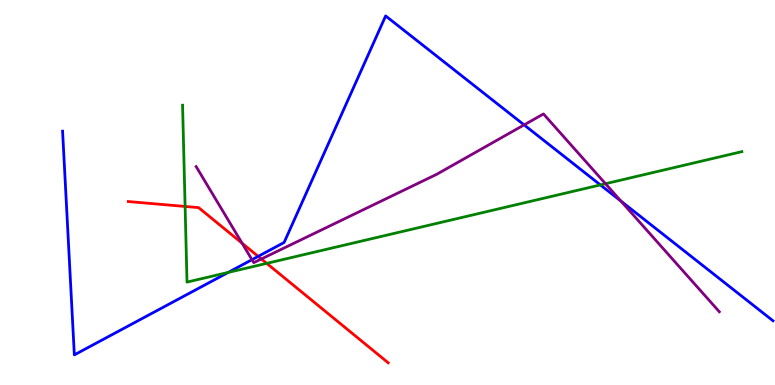[{'lines': ['blue', 'red'], 'intersections': [{'x': 3.33, 'y': 3.34}]}, {'lines': ['green', 'red'], 'intersections': [{'x': 2.39, 'y': 4.64}, {'x': 3.44, 'y': 3.16}]}, {'lines': ['purple', 'red'], 'intersections': [{'x': 3.12, 'y': 3.68}, {'x': 3.37, 'y': 3.27}]}, {'lines': ['blue', 'green'], 'intersections': [{'x': 2.94, 'y': 2.92}, {'x': 7.75, 'y': 5.2}]}, {'lines': ['blue', 'purple'], 'intersections': [{'x': 3.25, 'y': 3.25}, {'x': 6.76, 'y': 6.76}, {'x': 8.01, 'y': 4.78}]}, {'lines': ['green', 'purple'], 'intersections': [{'x': 7.81, 'y': 5.23}]}]